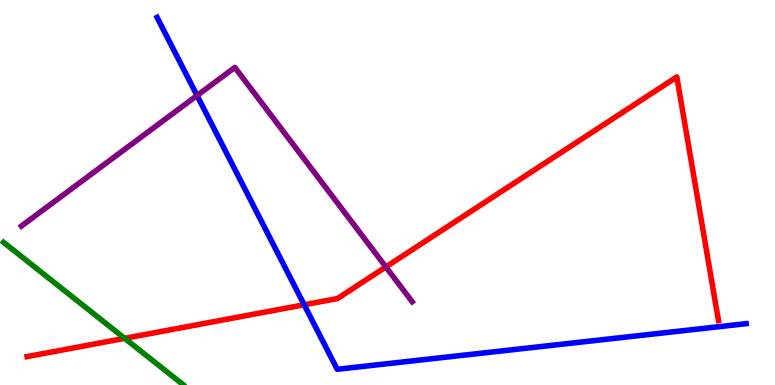[{'lines': ['blue', 'red'], 'intersections': [{'x': 3.92, 'y': 2.08}]}, {'lines': ['green', 'red'], 'intersections': [{'x': 1.61, 'y': 1.21}]}, {'lines': ['purple', 'red'], 'intersections': [{'x': 4.98, 'y': 3.07}]}, {'lines': ['blue', 'green'], 'intersections': []}, {'lines': ['blue', 'purple'], 'intersections': [{'x': 2.54, 'y': 7.52}]}, {'lines': ['green', 'purple'], 'intersections': []}]